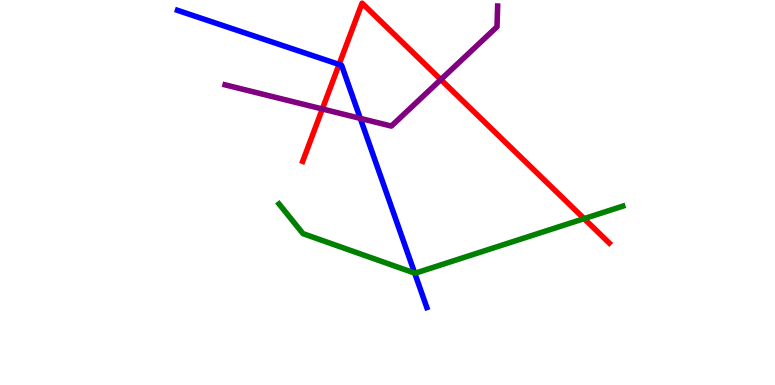[{'lines': ['blue', 'red'], 'intersections': [{'x': 4.38, 'y': 8.33}]}, {'lines': ['green', 'red'], 'intersections': [{'x': 7.54, 'y': 4.32}]}, {'lines': ['purple', 'red'], 'intersections': [{'x': 4.16, 'y': 7.17}, {'x': 5.69, 'y': 7.93}]}, {'lines': ['blue', 'green'], 'intersections': [{'x': 5.35, 'y': 2.91}]}, {'lines': ['blue', 'purple'], 'intersections': [{'x': 4.65, 'y': 6.93}]}, {'lines': ['green', 'purple'], 'intersections': []}]